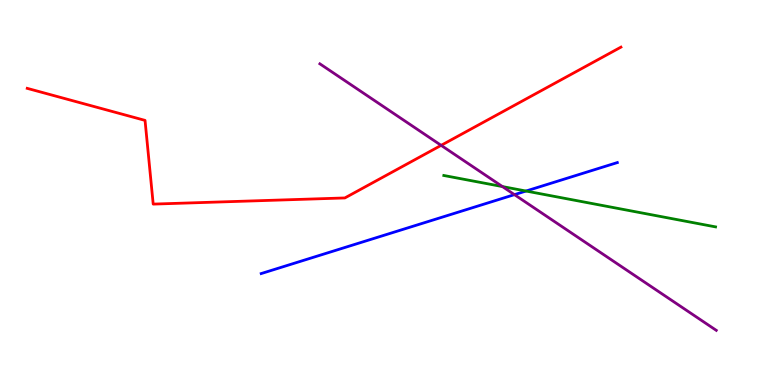[{'lines': ['blue', 'red'], 'intersections': []}, {'lines': ['green', 'red'], 'intersections': []}, {'lines': ['purple', 'red'], 'intersections': [{'x': 5.69, 'y': 6.22}]}, {'lines': ['blue', 'green'], 'intersections': [{'x': 6.79, 'y': 5.04}]}, {'lines': ['blue', 'purple'], 'intersections': [{'x': 6.64, 'y': 4.94}]}, {'lines': ['green', 'purple'], 'intersections': [{'x': 6.48, 'y': 5.15}]}]